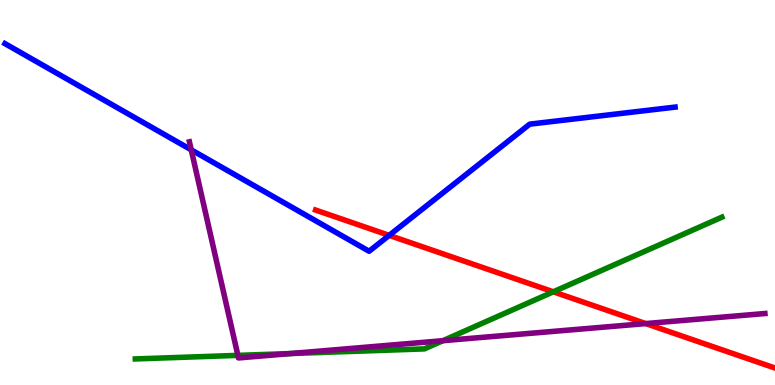[{'lines': ['blue', 'red'], 'intersections': [{'x': 5.02, 'y': 3.89}]}, {'lines': ['green', 'red'], 'intersections': [{'x': 7.14, 'y': 2.42}]}, {'lines': ['purple', 'red'], 'intersections': [{'x': 8.33, 'y': 1.6}]}, {'lines': ['blue', 'green'], 'intersections': []}, {'lines': ['blue', 'purple'], 'intersections': [{'x': 2.47, 'y': 6.11}]}, {'lines': ['green', 'purple'], 'intersections': [{'x': 3.07, 'y': 0.77}, {'x': 3.75, 'y': 0.817}, {'x': 5.72, 'y': 1.15}]}]